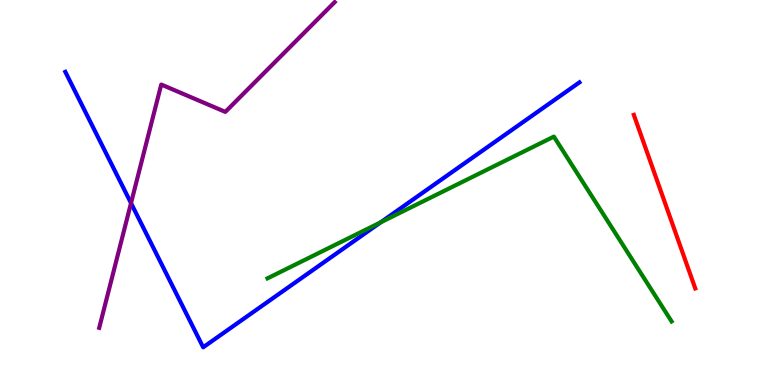[{'lines': ['blue', 'red'], 'intersections': []}, {'lines': ['green', 'red'], 'intersections': []}, {'lines': ['purple', 'red'], 'intersections': []}, {'lines': ['blue', 'green'], 'intersections': [{'x': 4.91, 'y': 4.22}]}, {'lines': ['blue', 'purple'], 'intersections': [{'x': 1.69, 'y': 4.72}]}, {'lines': ['green', 'purple'], 'intersections': []}]